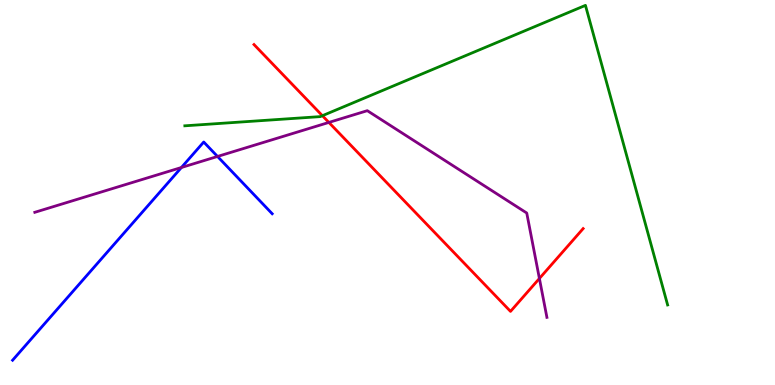[{'lines': ['blue', 'red'], 'intersections': []}, {'lines': ['green', 'red'], 'intersections': [{'x': 4.16, 'y': 6.99}]}, {'lines': ['purple', 'red'], 'intersections': [{'x': 4.24, 'y': 6.82}, {'x': 6.96, 'y': 2.77}]}, {'lines': ['blue', 'green'], 'intersections': []}, {'lines': ['blue', 'purple'], 'intersections': [{'x': 2.34, 'y': 5.65}, {'x': 2.81, 'y': 5.94}]}, {'lines': ['green', 'purple'], 'intersections': []}]